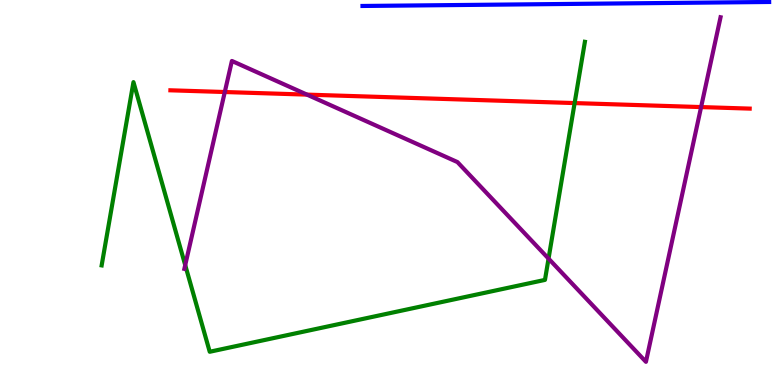[{'lines': ['blue', 'red'], 'intersections': []}, {'lines': ['green', 'red'], 'intersections': [{'x': 7.41, 'y': 7.32}]}, {'lines': ['purple', 'red'], 'intersections': [{'x': 2.9, 'y': 7.61}, {'x': 3.96, 'y': 7.54}, {'x': 9.05, 'y': 7.22}]}, {'lines': ['blue', 'green'], 'intersections': []}, {'lines': ['blue', 'purple'], 'intersections': []}, {'lines': ['green', 'purple'], 'intersections': [{'x': 2.39, 'y': 3.11}, {'x': 7.08, 'y': 3.28}]}]